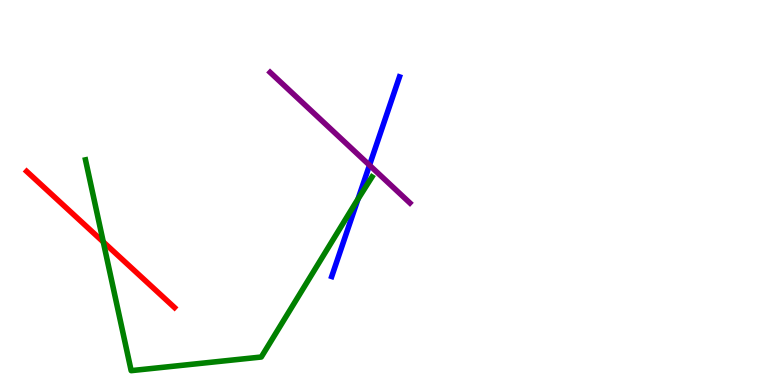[{'lines': ['blue', 'red'], 'intersections': []}, {'lines': ['green', 'red'], 'intersections': [{'x': 1.33, 'y': 3.72}]}, {'lines': ['purple', 'red'], 'intersections': []}, {'lines': ['blue', 'green'], 'intersections': [{'x': 4.62, 'y': 4.83}]}, {'lines': ['blue', 'purple'], 'intersections': [{'x': 4.77, 'y': 5.71}]}, {'lines': ['green', 'purple'], 'intersections': []}]